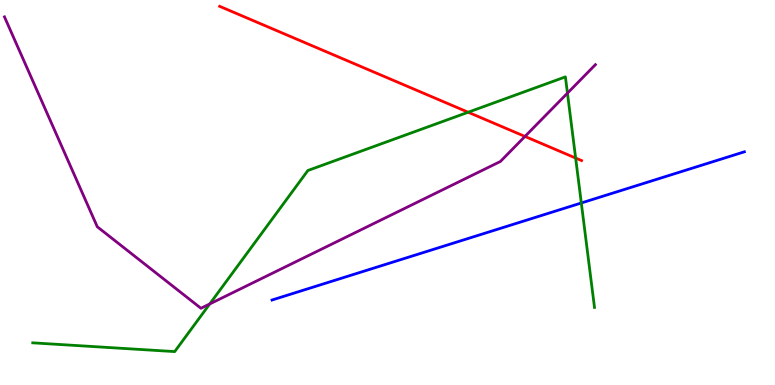[{'lines': ['blue', 'red'], 'intersections': []}, {'lines': ['green', 'red'], 'intersections': [{'x': 6.04, 'y': 7.08}, {'x': 7.43, 'y': 5.9}]}, {'lines': ['purple', 'red'], 'intersections': [{'x': 6.77, 'y': 6.46}]}, {'lines': ['blue', 'green'], 'intersections': [{'x': 7.5, 'y': 4.73}]}, {'lines': ['blue', 'purple'], 'intersections': []}, {'lines': ['green', 'purple'], 'intersections': [{'x': 2.71, 'y': 2.11}, {'x': 7.32, 'y': 7.58}]}]